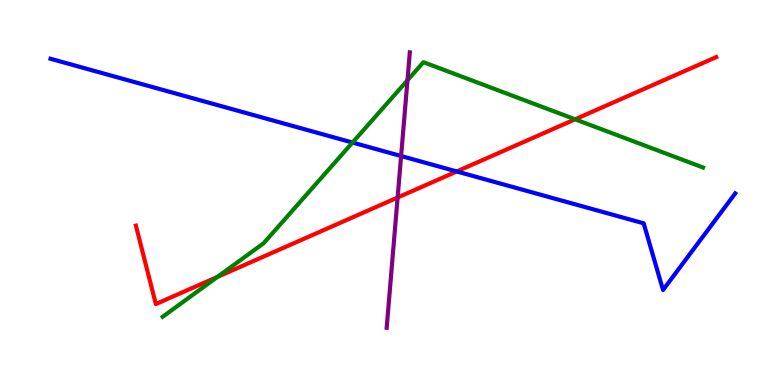[{'lines': ['blue', 'red'], 'intersections': [{'x': 5.89, 'y': 5.55}]}, {'lines': ['green', 'red'], 'intersections': [{'x': 2.8, 'y': 2.81}, {'x': 7.42, 'y': 6.9}]}, {'lines': ['purple', 'red'], 'intersections': [{'x': 5.13, 'y': 4.87}]}, {'lines': ['blue', 'green'], 'intersections': [{'x': 4.55, 'y': 6.3}]}, {'lines': ['blue', 'purple'], 'intersections': [{'x': 5.18, 'y': 5.95}]}, {'lines': ['green', 'purple'], 'intersections': [{'x': 5.26, 'y': 7.91}]}]